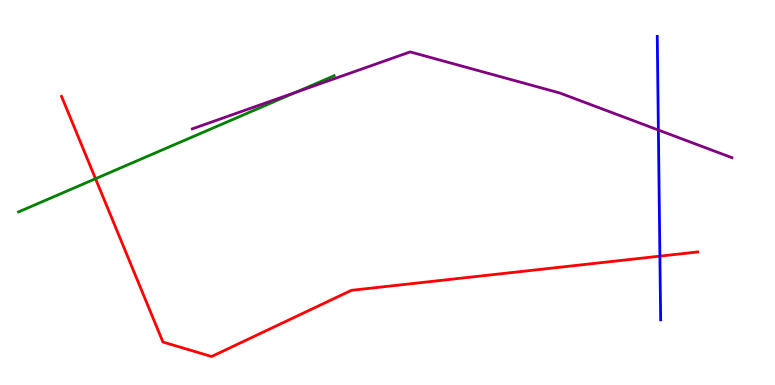[{'lines': ['blue', 'red'], 'intersections': [{'x': 8.51, 'y': 3.35}]}, {'lines': ['green', 'red'], 'intersections': [{'x': 1.23, 'y': 5.36}]}, {'lines': ['purple', 'red'], 'intersections': []}, {'lines': ['blue', 'green'], 'intersections': []}, {'lines': ['blue', 'purple'], 'intersections': [{'x': 8.5, 'y': 6.62}]}, {'lines': ['green', 'purple'], 'intersections': [{'x': 3.82, 'y': 7.6}]}]